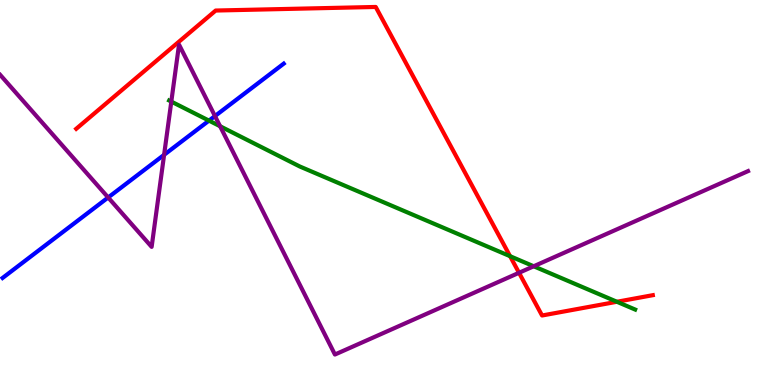[{'lines': ['blue', 'red'], 'intersections': []}, {'lines': ['green', 'red'], 'intersections': [{'x': 6.58, 'y': 3.35}, {'x': 7.96, 'y': 2.16}]}, {'lines': ['purple', 'red'], 'intersections': [{'x': 6.7, 'y': 2.91}]}, {'lines': ['blue', 'green'], 'intersections': [{'x': 2.7, 'y': 6.87}]}, {'lines': ['blue', 'purple'], 'intersections': [{'x': 1.4, 'y': 4.87}, {'x': 2.12, 'y': 5.98}, {'x': 2.77, 'y': 6.99}]}, {'lines': ['green', 'purple'], 'intersections': [{'x': 2.21, 'y': 7.36}, {'x': 2.84, 'y': 6.72}, {'x': 6.89, 'y': 3.08}]}]